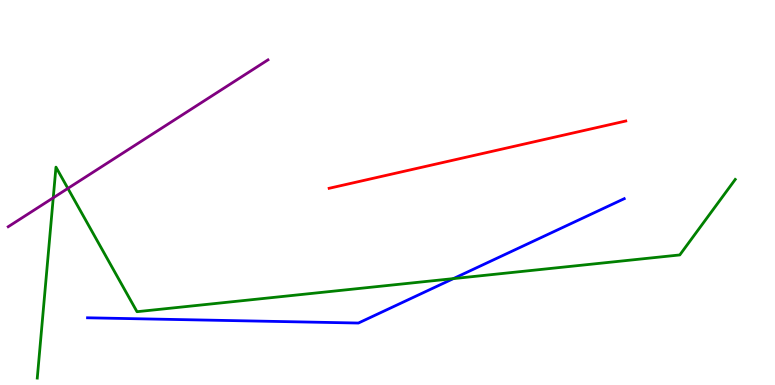[{'lines': ['blue', 'red'], 'intersections': []}, {'lines': ['green', 'red'], 'intersections': []}, {'lines': ['purple', 'red'], 'intersections': []}, {'lines': ['blue', 'green'], 'intersections': [{'x': 5.85, 'y': 2.76}]}, {'lines': ['blue', 'purple'], 'intersections': []}, {'lines': ['green', 'purple'], 'intersections': [{'x': 0.687, 'y': 4.86}, {'x': 0.876, 'y': 5.11}]}]